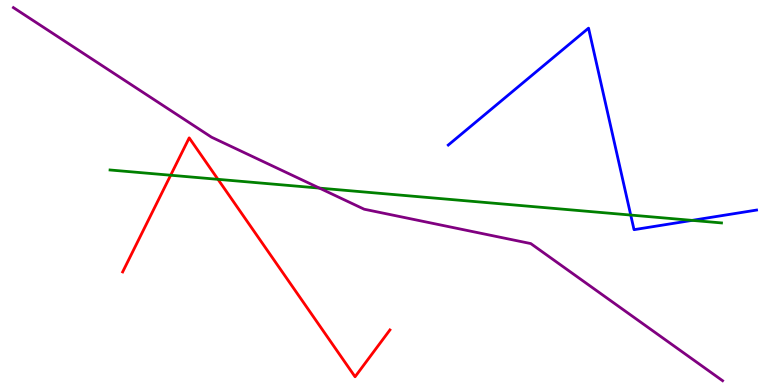[{'lines': ['blue', 'red'], 'intersections': []}, {'lines': ['green', 'red'], 'intersections': [{'x': 2.2, 'y': 5.45}, {'x': 2.81, 'y': 5.34}]}, {'lines': ['purple', 'red'], 'intersections': []}, {'lines': ['blue', 'green'], 'intersections': [{'x': 8.14, 'y': 4.41}, {'x': 8.93, 'y': 4.28}]}, {'lines': ['blue', 'purple'], 'intersections': []}, {'lines': ['green', 'purple'], 'intersections': [{'x': 4.12, 'y': 5.11}]}]